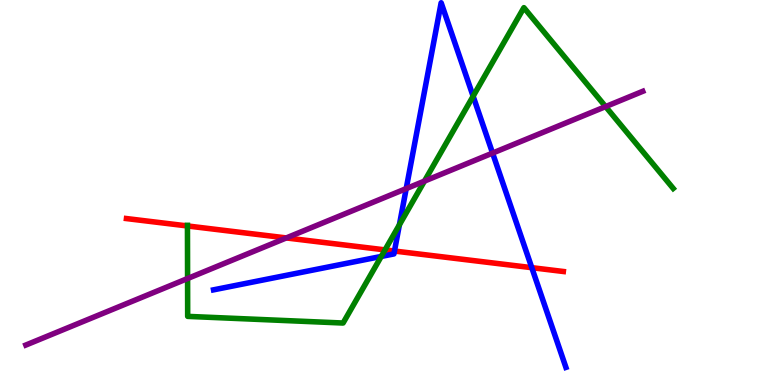[{'lines': ['blue', 'red'], 'intersections': [{'x': 5.09, 'y': 3.48}, {'x': 6.86, 'y': 3.05}]}, {'lines': ['green', 'red'], 'intersections': [{'x': 2.42, 'y': 4.13}, {'x': 4.97, 'y': 3.51}]}, {'lines': ['purple', 'red'], 'intersections': [{'x': 3.69, 'y': 3.82}]}, {'lines': ['blue', 'green'], 'intersections': [{'x': 4.92, 'y': 3.34}, {'x': 5.15, 'y': 4.16}, {'x': 6.1, 'y': 7.5}]}, {'lines': ['blue', 'purple'], 'intersections': [{'x': 5.24, 'y': 5.1}, {'x': 6.36, 'y': 6.02}]}, {'lines': ['green', 'purple'], 'intersections': [{'x': 2.42, 'y': 2.77}, {'x': 5.48, 'y': 5.3}, {'x': 7.81, 'y': 7.23}]}]